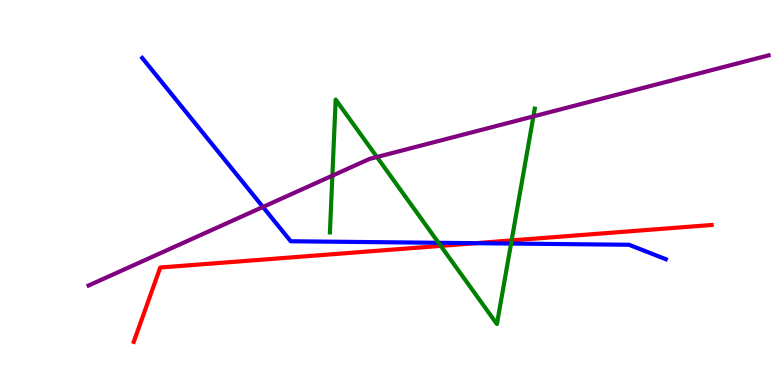[{'lines': ['blue', 'red'], 'intersections': [{'x': 6.14, 'y': 3.68}]}, {'lines': ['green', 'red'], 'intersections': [{'x': 5.69, 'y': 3.61}, {'x': 6.6, 'y': 3.76}]}, {'lines': ['purple', 'red'], 'intersections': []}, {'lines': ['blue', 'green'], 'intersections': [{'x': 5.66, 'y': 3.69}, {'x': 6.59, 'y': 3.67}]}, {'lines': ['blue', 'purple'], 'intersections': [{'x': 3.39, 'y': 4.62}]}, {'lines': ['green', 'purple'], 'intersections': [{'x': 4.29, 'y': 5.44}, {'x': 4.86, 'y': 5.92}, {'x': 6.88, 'y': 6.98}]}]